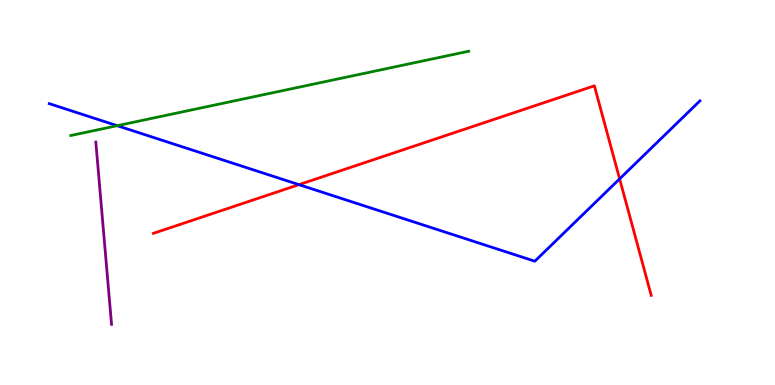[{'lines': ['blue', 'red'], 'intersections': [{'x': 3.86, 'y': 5.2}, {'x': 8.0, 'y': 5.35}]}, {'lines': ['green', 'red'], 'intersections': []}, {'lines': ['purple', 'red'], 'intersections': []}, {'lines': ['blue', 'green'], 'intersections': [{'x': 1.51, 'y': 6.74}]}, {'lines': ['blue', 'purple'], 'intersections': []}, {'lines': ['green', 'purple'], 'intersections': []}]